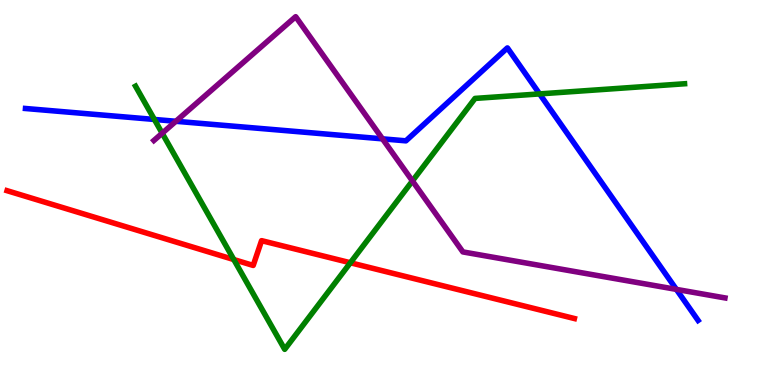[{'lines': ['blue', 'red'], 'intersections': []}, {'lines': ['green', 'red'], 'intersections': [{'x': 3.02, 'y': 3.26}, {'x': 4.52, 'y': 3.18}]}, {'lines': ['purple', 'red'], 'intersections': []}, {'lines': ['blue', 'green'], 'intersections': [{'x': 1.99, 'y': 6.9}, {'x': 6.96, 'y': 7.56}]}, {'lines': ['blue', 'purple'], 'intersections': [{'x': 2.27, 'y': 6.85}, {'x': 4.94, 'y': 6.39}, {'x': 8.73, 'y': 2.48}]}, {'lines': ['green', 'purple'], 'intersections': [{'x': 2.09, 'y': 6.54}, {'x': 5.32, 'y': 5.3}]}]